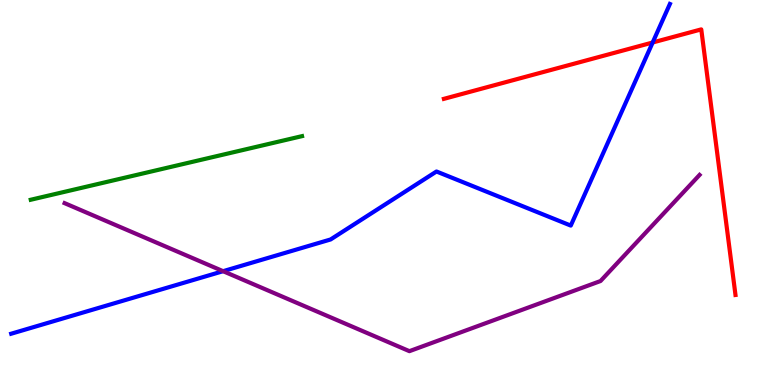[{'lines': ['blue', 'red'], 'intersections': [{'x': 8.42, 'y': 8.9}]}, {'lines': ['green', 'red'], 'intersections': []}, {'lines': ['purple', 'red'], 'intersections': []}, {'lines': ['blue', 'green'], 'intersections': []}, {'lines': ['blue', 'purple'], 'intersections': [{'x': 2.88, 'y': 2.96}]}, {'lines': ['green', 'purple'], 'intersections': []}]